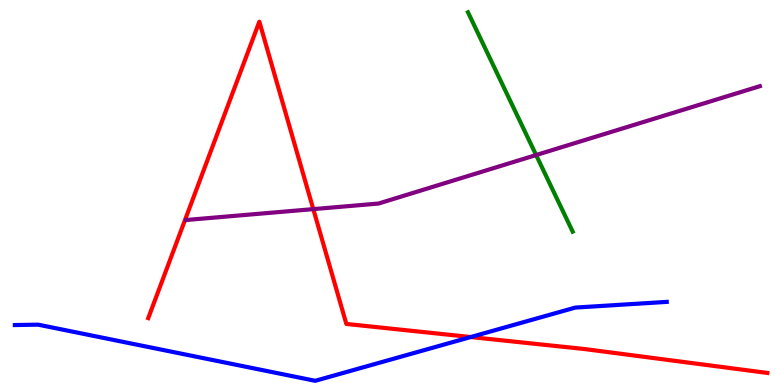[{'lines': ['blue', 'red'], 'intersections': [{'x': 6.07, 'y': 1.25}]}, {'lines': ['green', 'red'], 'intersections': []}, {'lines': ['purple', 'red'], 'intersections': [{'x': 4.04, 'y': 4.57}]}, {'lines': ['blue', 'green'], 'intersections': []}, {'lines': ['blue', 'purple'], 'intersections': []}, {'lines': ['green', 'purple'], 'intersections': [{'x': 6.92, 'y': 5.97}]}]